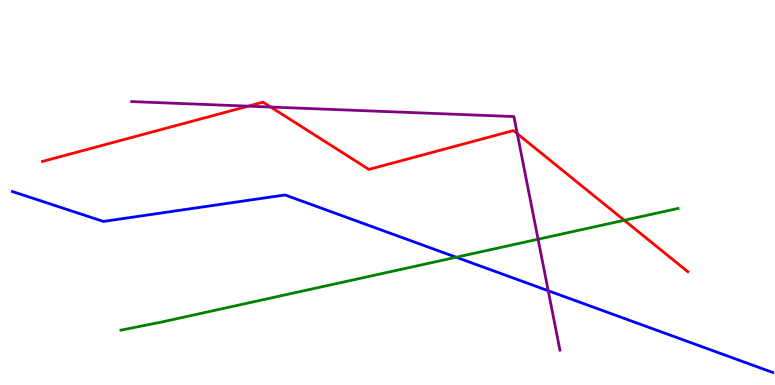[{'lines': ['blue', 'red'], 'intersections': []}, {'lines': ['green', 'red'], 'intersections': [{'x': 8.05, 'y': 4.28}]}, {'lines': ['purple', 'red'], 'intersections': [{'x': 3.2, 'y': 7.24}, {'x': 3.49, 'y': 7.22}, {'x': 6.67, 'y': 6.53}]}, {'lines': ['blue', 'green'], 'intersections': [{'x': 5.89, 'y': 3.32}]}, {'lines': ['blue', 'purple'], 'intersections': [{'x': 7.07, 'y': 2.45}]}, {'lines': ['green', 'purple'], 'intersections': [{'x': 6.94, 'y': 3.79}]}]